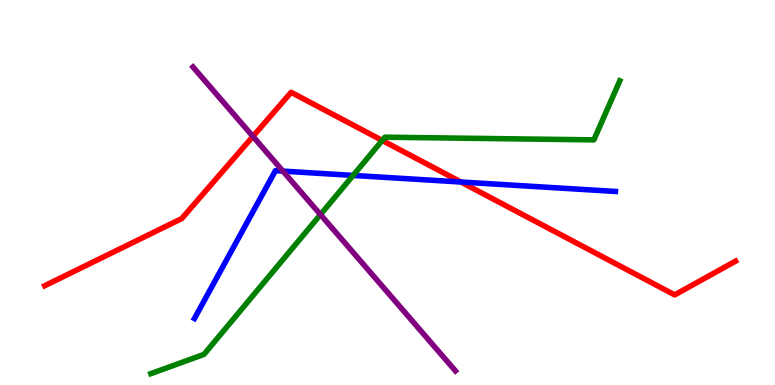[{'lines': ['blue', 'red'], 'intersections': [{'x': 5.95, 'y': 5.27}]}, {'lines': ['green', 'red'], 'intersections': [{'x': 4.93, 'y': 6.35}]}, {'lines': ['purple', 'red'], 'intersections': [{'x': 3.26, 'y': 6.46}]}, {'lines': ['blue', 'green'], 'intersections': [{'x': 4.56, 'y': 5.44}]}, {'lines': ['blue', 'purple'], 'intersections': [{'x': 3.65, 'y': 5.56}]}, {'lines': ['green', 'purple'], 'intersections': [{'x': 4.13, 'y': 4.43}]}]